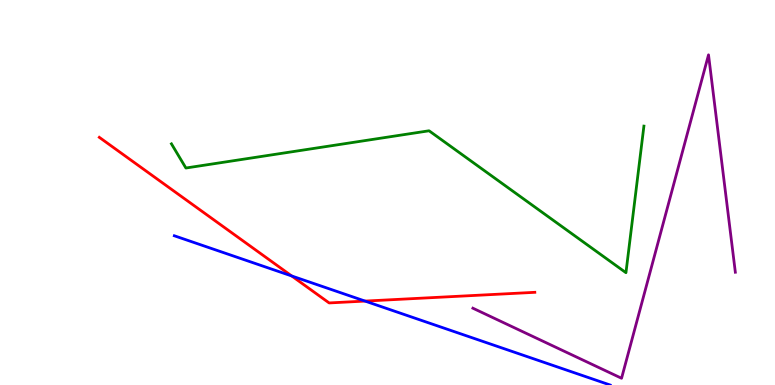[{'lines': ['blue', 'red'], 'intersections': [{'x': 3.76, 'y': 2.83}, {'x': 4.71, 'y': 2.18}]}, {'lines': ['green', 'red'], 'intersections': []}, {'lines': ['purple', 'red'], 'intersections': []}, {'lines': ['blue', 'green'], 'intersections': []}, {'lines': ['blue', 'purple'], 'intersections': []}, {'lines': ['green', 'purple'], 'intersections': []}]